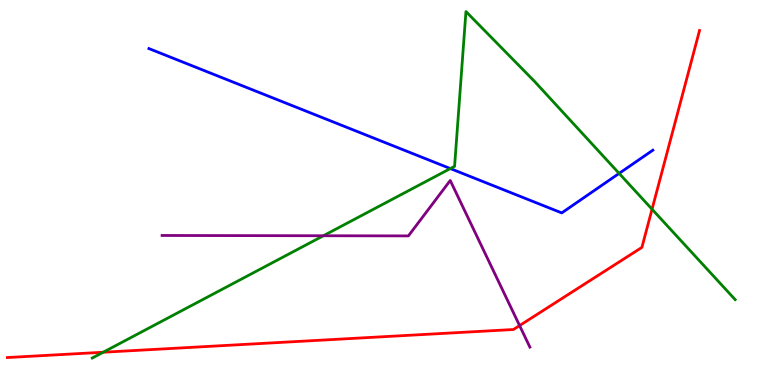[{'lines': ['blue', 'red'], 'intersections': []}, {'lines': ['green', 'red'], 'intersections': [{'x': 1.33, 'y': 0.851}, {'x': 8.41, 'y': 4.57}]}, {'lines': ['purple', 'red'], 'intersections': [{'x': 6.7, 'y': 1.54}]}, {'lines': ['blue', 'green'], 'intersections': [{'x': 5.81, 'y': 5.62}, {'x': 7.99, 'y': 5.5}]}, {'lines': ['blue', 'purple'], 'intersections': []}, {'lines': ['green', 'purple'], 'intersections': [{'x': 4.17, 'y': 3.88}]}]